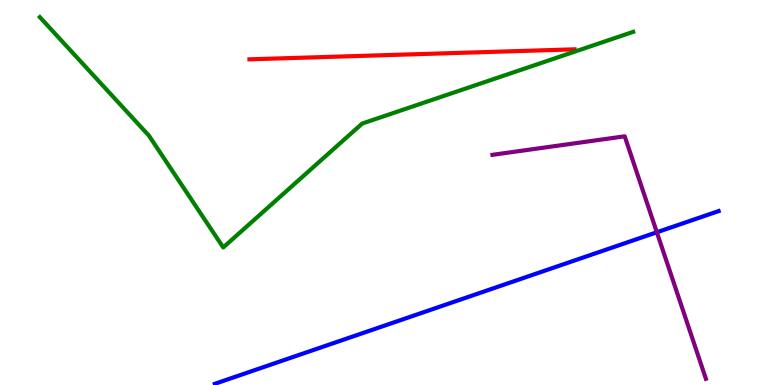[{'lines': ['blue', 'red'], 'intersections': []}, {'lines': ['green', 'red'], 'intersections': []}, {'lines': ['purple', 'red'], 'intersections': []}, {'lines': ['blue', 'green'], 'intersections': []}, {'lines': ['blue', 'purple'], 'intersections': [{'x': 8.48, 'y': 3.97}]}, {'lines': ['green', 'purple'], 'intersections': []}]